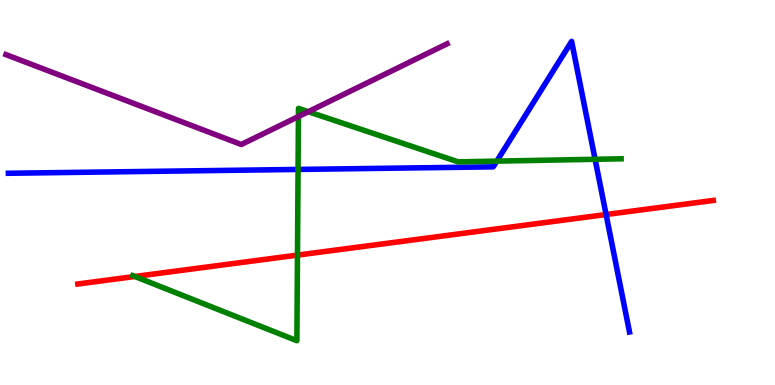[{'lines': ['blue', 'red'], 'intersections': [{'x': 7.82, 'y': 4.43}]}, {'lines': ['green', 'red'], 'intersections': [{'x': 1.74, 'y': 2.82}, {'x': 3.84, 'y': 3.37}]}, {'lines': ['purple', 'red'], 'intersections': []}, {'lines': ['blue', 'green'], 'intersections': [{'x': 3.85, 'y': 5.6}, {'x': 6.41, 'y': 5.81}, {'x': 7.68, 'y': 5.86}]}, {'lines': ['blue', 'purple'], 'intersections': []}, {'lines': ['green', 'purple'], 'intersections': [{'x': 3.85, 'y': 6.97}, {'x': 3.98, 'y': 7.1}]}]